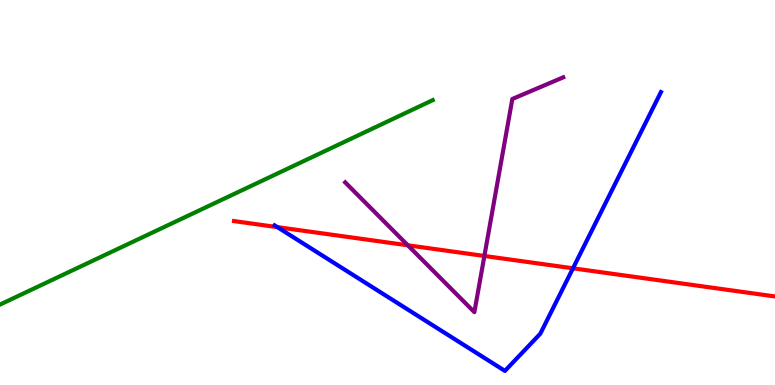[{'lines': ['blue', 'red'], 'intersections': [{'x': 3.58, 'y': 4.1}, {'x': 7.39, 'y': 3.03}]}, {'lines': ['green', 'red'], 'intersections': []}, {'lines': ['purple', 'red'], 'intersections': [{'x': 5.26, 'y': 3.63}, {'x': 6.25, 'y': 3.35}]}, {'lines': ['blue', 'green'], 'intersections': []}, {'lines': ['blue', 'purple'], 'intersections': []}, {'lines': ['green', 'purple'], 'intersections': []}]